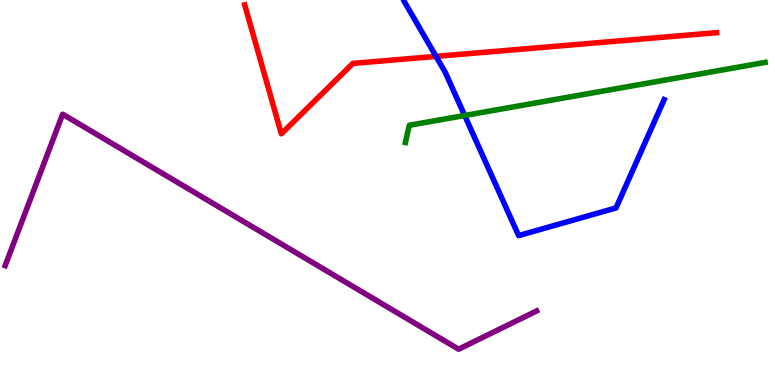[{'lines': ['blue', 'red'], 'intersections': [{'x': 5.63, 'y': 8.54}]}, {'lines': ['green', 'red'], 'intersections': []}, {'lines': ['purple', 'red'], 'intersections': []}, {'lines': ['blue', 'green'], 'intersections': [{'x': 6.0, 'y': 7.0}]}, {'lines': ['blue', 'purple'], 'intersections': []}, {'lines': ['green', 'purple'], 'intersections': []}]